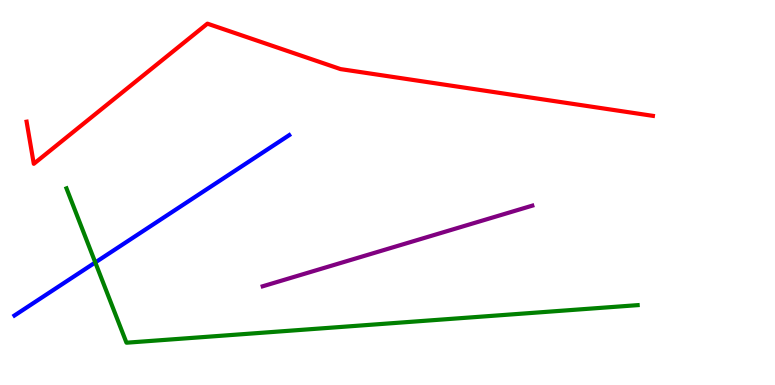[{'lines': ['blue', 'red'], 'intersections': []}, {'lines': ['green', 'red'], 'intersections': []}, {'lines': ['purple', 'red'], 'intersections': []}, {'lines': ['blue', 'green'], 'intersections': [{'x': 1.23, 'y': 3.18}]}, {'lines': ['blue', 'purple'], 'intersections': []}, {'lines': ['green', 'purple'], 'intersections': []}]